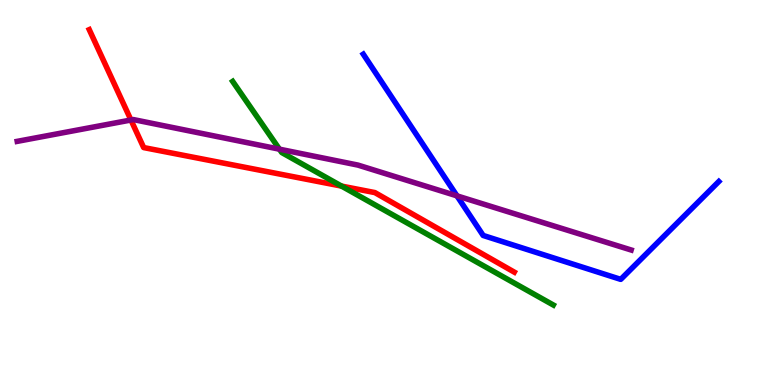[{'lines': ['blue', 'red'], 'intersections': []}, {'lines': ['green', 'red'], 'intersections': [{'x': 4.41, 'y': 5.17}]}, {'lines': ['purple', 'red'], 'intersections': [{'x': 1.69, 'y': 6.88}]}, {'lines': ['blue', 'green'], 'intersections': []}, {'lines': ['blue', 'purple'], 'intersections': [{'x': 5.9, 'y': 4.91}]}, {'lines': ['green', 'purple'], 'intersections': [{'x': 3.61, 'y': 6.13}]}]